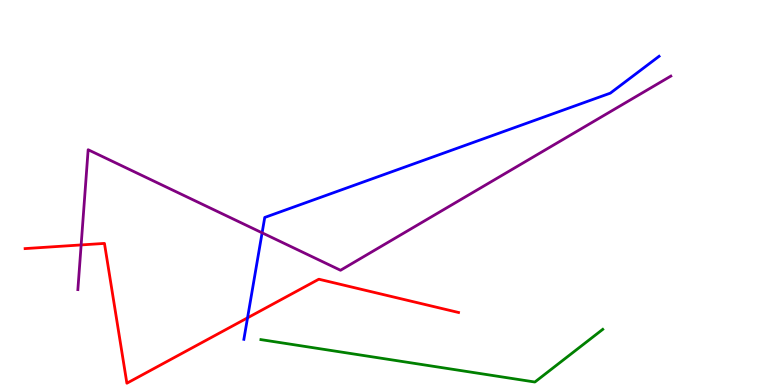[{'lines': ['blue', 'red'], 'intersections': [{'x': 3.19, 'y': 1.74}]}, {'lines': ['green', 'red'], 'intersections': []}, {'lines': ['purple', 'red'], 'intersections': [{'x': 1.05, 'y': 3.64}]}, {'lines': ['blue', 'green'], 'intersections': []}, {'lines': ['blue', 'purple'], 'intersections': [{'x': 3.38, 'y': 3.95}]}, {'lines': ['green', 'purple'], 'intersections': []}]